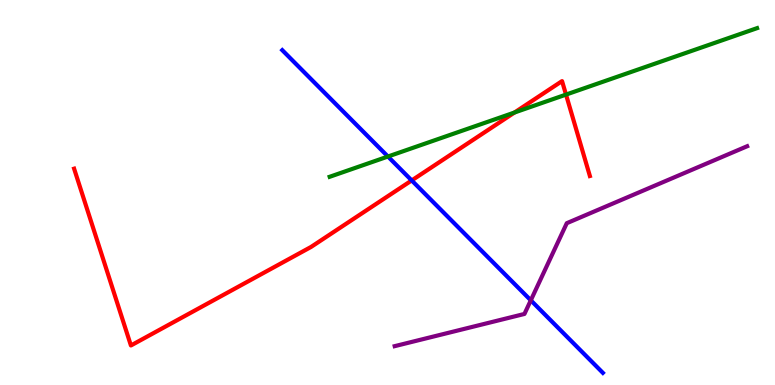[{'lines': ['blue', 'red'], 'intersections': [{'x': 5.31, 'y': 5.31}]}, {'lines': ['green', 'red'], 'intersections': [{'x': 6.64, 'y': 7.08}, {'x': 7.3, 'y': 7.54}]}, {'lines': ['purple', 'red'], 'intersections': []}, {'lines': ['blue', 'green'], 'intersections': [{'x': 5.01, 'y': 5.93}]}, {'lines': ['blue', 'purple'], 'intersections': [{'x': 6.85, 'y': 2.2}]}, {'lines': ['green', 'purple'], 'intersections': []}]